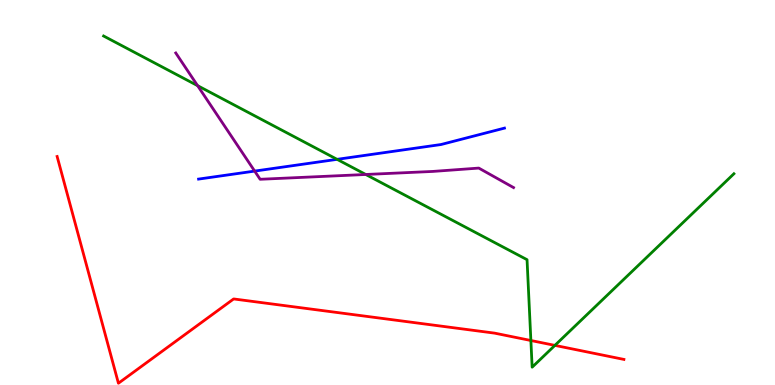[{'lines': ['blue', 'red'], 'intersections': []}, {'lines': ['green', 'red'], 'intersections': [{'x': 6.85, 'y': 1.16}, {'x': 7.16, 'y': 1.03}]}, {'lines': ['purple', 'red'], 'intersections': []}, {'lines': ['blue', 'green'], 'intersections': [{'x': 4.35, 'y': 5.86}]}, {'lines': ['blue', 'purple'], 'intersections': [{'x': 3.29, 'y': 5.56}]}, {'lines': ['green', 'purple'], 'intersections': [{'x': 2.55, 'y': 7.78}, {'x': 4.72, 'y': 5.47}]}]